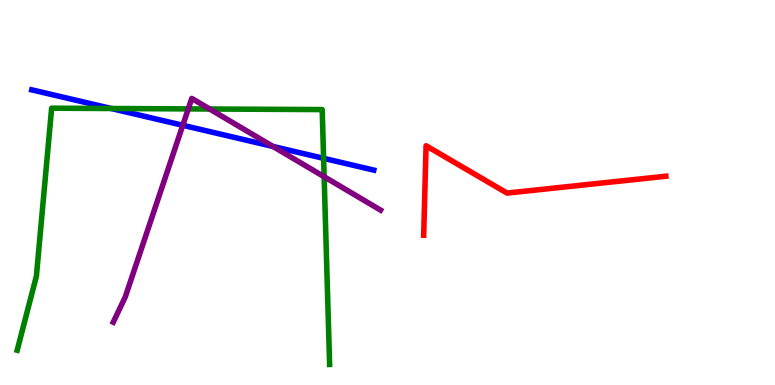[{'lines': ['blue', 'red'], 'intersections': []}, {'lines': ['green', 'red'], 'intersections': []}, {'lines': ['purple', 'red'], 'intersections': []}, {'lines': ['blue', 'green'], 'intersections': [{'x': 1.44, 'y': 7.18}, {'x': 4.18, 'y': 5.89}]}, {'lines': ['blue', 'purple'], 'intersections': [{'x': 2.36, 'y': 6.75}, {'x': 3.52, 'y': 6.2}]}, {'lines': ['green', 'purple'], 'intersections': [{'x': 2.43, 'y': 7.17}, {'x': 2.71, 'y': 7.17}, {'x': 4.18, 'y': 5.41}]}]